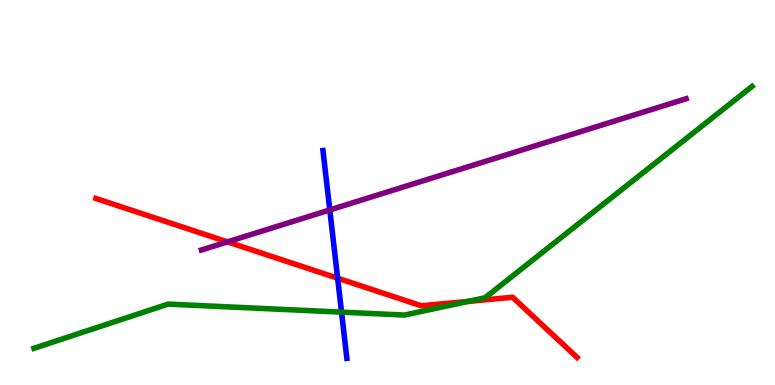[{'lines': ['blue', 'red'], 'intersections': [{'x': 4.36, 'y': 2.77}]}, {'lines': ['green', 'red'], 'intersections': [{'x': 6.04, 'y': 2.17}]}, {'lines': ['purple', 'red'], 'intersections': [{'x': 2.94, 'y': 3.72}]}, {'lines': ['blue', 'green'], 'intersections': [{'x': 4.41, 'y': 1.89}]}, {'lines': ['blue', 'purple'], 'intersections': [{'x': 4.26, 'y': 4.55}]}, {'lines': ['green', 'purple'], 'intersections': []}]